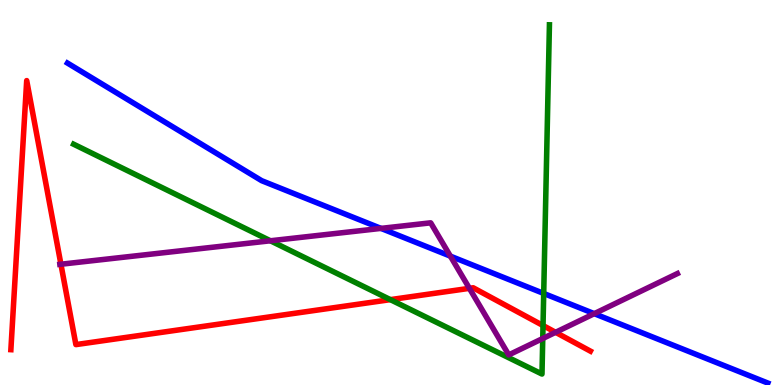[{'lines': ['blue', 'red'], 'intersections': []}, {'lines': ['green', 'red'], 'intersections': [{'x': 5.04, 'y': 2.22}, {'x': 7.01, 'y': 1.54}]}, {'lines': ['purple', 'red'], 'intersections': [{'x': 0.786, 'y': 3.14}, {'x': 6.06, 'y': 2.51}, {'x': 7.17, 'y': 1.37}]}, {'lines': ['blue', 'green'], 'intersections': [{'x': 7.02, 'y': 2.38}]}, {'lines': ['blue', 'purple'], 'intersections': [{'x': 4.92, 'y': 4.07}, {'x': 5.81, 'y': 3.35}, {'x': 7.67, 'y': 1.85}]}, {'lines': ['green', 'purple'], 'intersections': [{'x': 3.49, 'y': 3.75}, {'x': 7.0, 'y': 1.21}]}]